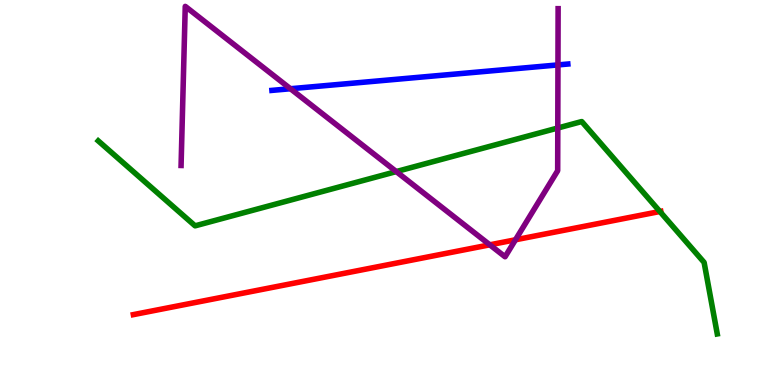[{'lines': ['blue', 'red'], 'intersections': []}, {'lines': ['green', 'red'], 'intersections': [{'x': 8.51, 'y': 4.51}]}, {'lines': ['purple', 'red'], 'intersections': [{'x': 6.32, 'y': 3.64}, {'x': 6.65, 'y': 3.77}]}, {'lines': ['blue', 'green'], 'intersections': []}, {'lines': ['blue', 'purple'], 'intersections': [{'x': 3.75, 'y': 7.7}, {'x': 7.2, 'y': 8.31}]}, {'lines': ['green', 'purple'], 'intersections': [{'x': 5.11, 'y': 5.54}, {'x': 7.2, 'y': 6.68}]}]